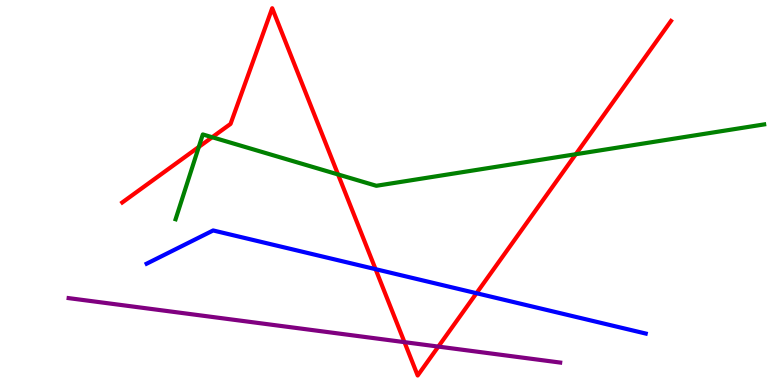[{'lines': ['blue', 'red'], 'intersections': [{'x': 4.85, 'y': 3.01}, {'x': 6.15, 'y': 2.38}]}, {'lines': ['green', 'red'], 'intersections': [{'x': 2.57, 'y': 6.18}, {'x': 2.74, 'y': 6.44}, {'x': 4.36, 'y': 5.47}, {'x': 7.43, 'y': 5.99}]}, {'lines': ['purple', 'red'], 'intersections': [{'x': 5.22, 'y': 1.11}, {'x': 5.66, 'y': 0.998}]}, {'lines': ['blue', 'green'], 'intersections': []}, {'lines': ['blue', 'purple'], 'intersections': []}, {'lines': ['green', 'purple'], 'intersections': []}]